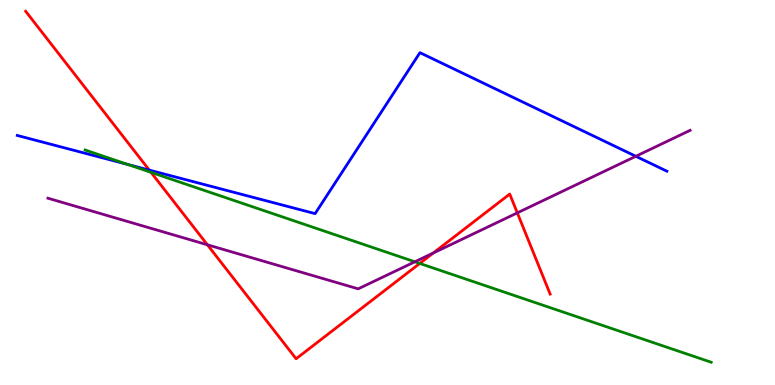[{'lines': ['blue', 'red'], 'intersections': [{'x': 1.93, 'y': 5.58}]}, {'lines': ['green', 'red'], 'intersections': [{'x': 1.95, 'y': 5.52}, {'x': 5.42, 'y': 3.16}]}, {'lines': ['purple', 'red'], 'intersections': [{'x': 2.68, 'y': 3.64}, {'x': 5.59, 'y': 3.43}, {'x': 6.68, 'y': 4.47}]}, {'lines': ['blue', 'green'], 'intersections': [{'x': 1.65, 'y': 5.73}]}, {'lines': ['blue', 'purple'], 'intersections': [{'x': 8.2, 'y': 5.94}]}, {'lines': ['green', 'purple'], 'intersections': [{'x': 5.35, 'y': 3.2}]}]